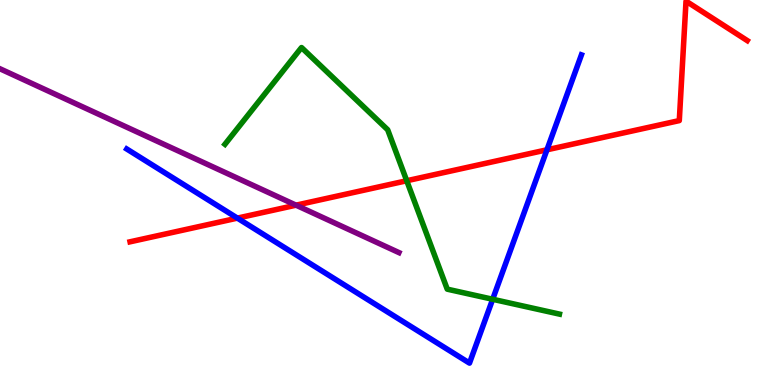[{'lines': ['blue', 'red'], 'intersections': [{'x': 3.06, 'y': 4.33}, {'x': 7.06, 'y': 6.11}]}, {'lines': ['green', 'red'], 'intersections': [{'x': 5.25, 'y': 5.31}]}, {'lines': ['purple', 'red'], 'intersections': [{'x': 3.82, 'y': 4.67}]}, {'lines': ['blue', 'green'], 'intersections': [{'x': 6.36, 'y': 2.23}]}, {'lines': ['blue', 'purple'], 'intersections': []}, {'lines': ['green', 'purple'], 'intersections': []}]